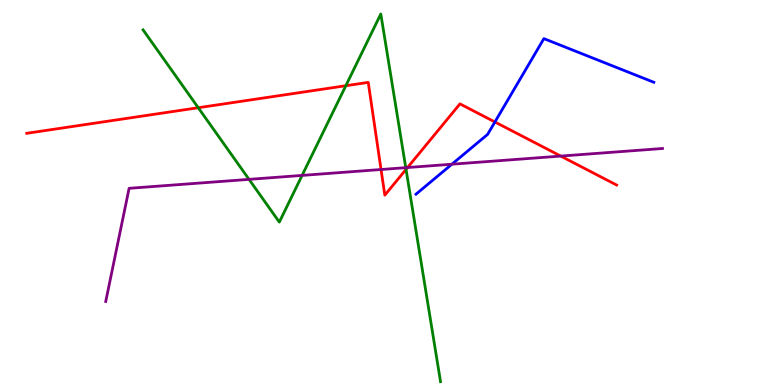[{'lines': ['blue', 'red'], 'intersections': [{'x': 6.39, 'y': 6.83}]}, {'lines': ['green', 'red'], 'intersections': [{'x': 2.56, 'y': 7.2}, {'x': 4.46, 'y': 7.77}, {'x': 5.24, 'y': 5.6}]}, {'lines': ['purple', 'red'], 'intersections': [{'x': 4.92, 'y': 5.6}, {'x': 5.26, 'y': 5.65}, {'x': 7.24, 'y': 5.95}]}, {'lines': ['blue', 'green'], 'intersections': []}, {'lines': ['blue', 'purple'], 'intersections': [{'x': 5.83, 'y': 5.73}]}, {'lines': ['green', 'purple'], 'intersections': [{'x': 3.21, 'y': 5.34}, {'x': 3.9, 'y': 5.44}, {'x': 5.24, 'y': 5.65}]}]